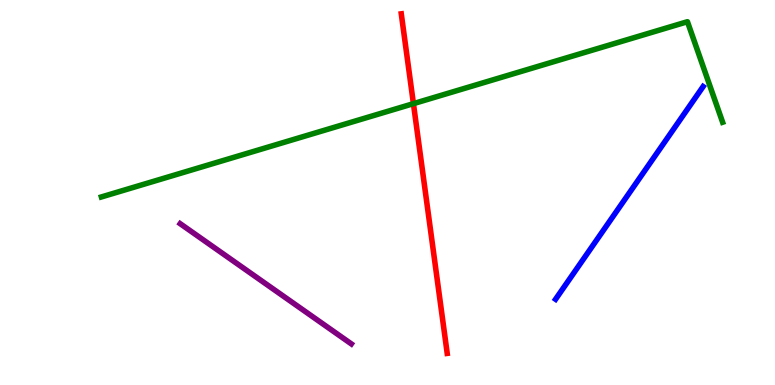[{'lines': ['blue', 'red'], 'intersections': []}, {'lines': ['green', 'red'], 'intersections': [{'x': 5.33, 'y': 7.31}]}, {'lines': ['purple', 'red'], 'intersections': []}, {'lines': ['blue', 'green'], 'intersections': []}, {'lines': ['blue', 'purple'], 'intersections': []}, {'lines': ['green', 'purple'], 'intersections': []}]